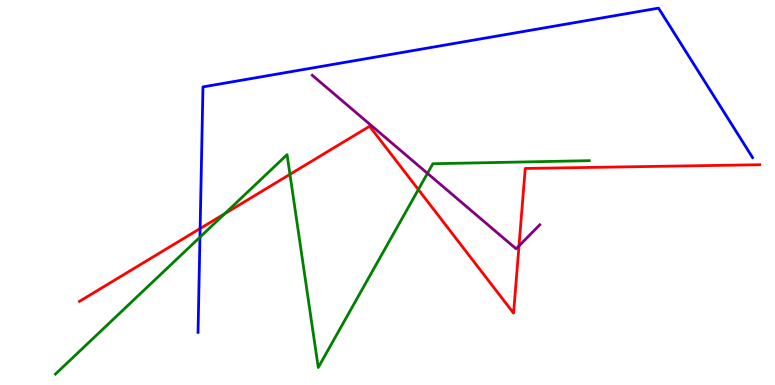[{'lines': ['blue', 'red'], 'intersections': [{'x': 2.58, 'y': 4.06}]}, {'lines': ['green', 'red'], 'intersections': [{'x': 2.9, 'y': 4.45}, {'x': 3.74, 'y': 5.47}, {'x': 5.4, 'y': 5.08}]}, {'lines': ['purple', 'red'], 'intersections': [{'x': 6.7, 'y': 3.61}]}, {'lines': ['blue', 'green'], 'intersections': [{'x': 2.58, 'y': 3.84}]}, {'lines': ['blue', 'purple'], 'intersections': []}, {'lines': ['green', 'purple'], 'intersections': [{'x': 5.52, 'y': 5.5}]}]